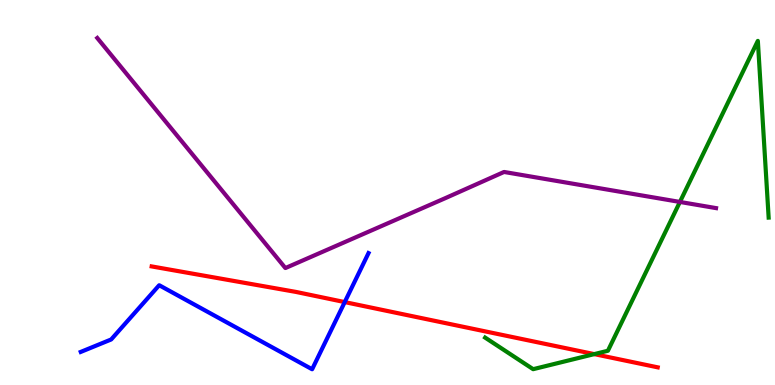[{'lines': ['blue', 'red'], 'intersections': [{'x': 4.45, 'y': 2.15}]}, {'lines': ['green', 'red'], 'intersections': [{'x': 7.67, 'y': 0.802}]}, {'lines': ['purple', 'red'], 'intersections': []}, {'lines': ['blue', 'green'], 'intersections': []}, {'lines': ['blue', 'purple'], 'intersections': []}, {'lines': ['green', 'purple'], 'intersections': [{'x': 8.77, 'y': 4.75}]}]